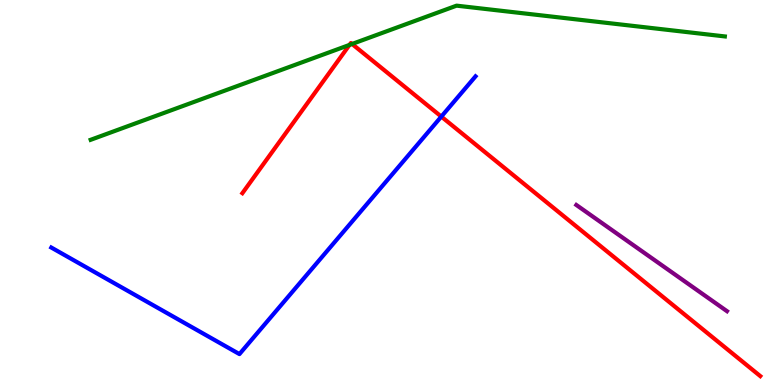[{'lines': ['blue', 'red'], 'intersections': [{'x': 5.69, 'y': 6.97}]}, {'lines': ['green', 'red'], 'intersections': [{'x': 4.51, 'y': 8.83}, {'x': 4.54, 'y': 8.86}]}, {'lines': ['purple', 'red'], 'intersections': []}, {'lines': ['blue', 'green'], 'intersections': []}, {'lines': ['blue', 'purple'], 'intersections': []}, {'lines': ['green', 'purple'], 'intersections': []}]